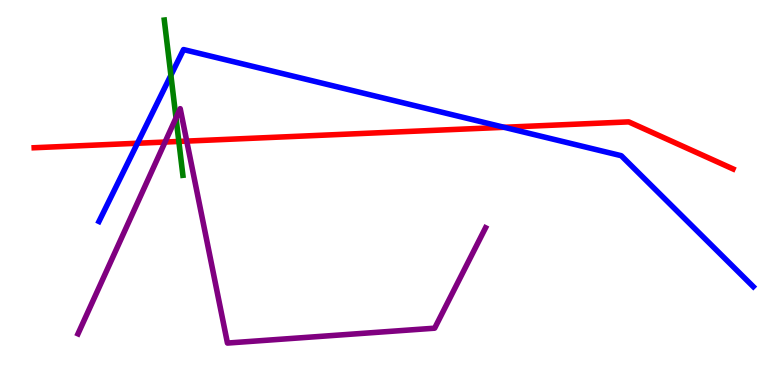[{'lines': ['blue', 'red'], 'intersections': [{'x': 1.77, 'y': 6.28}, {'x': 6.5, 'y': 6.69}]}, {'lines': ['green', 'red'], 'intersections': [{'x': 2.31, 'y': 6.33}]}, {'lines': ['purple', 'red'], 'intersections': [{'x': 2.13, 'y': 6.31}, {'x': 2.41, 'y': 6.33}]}, {'lines': ['blue', 'green'], 'intersections': [{'x': 2.21, 'y': 8.04}]}, {'lines': ['blue', 'purple'], 'intersections': []}, {'lines': ['green', 'purple'], 'intersections': [{'x': 2.27, 'y': 6.94}]}]